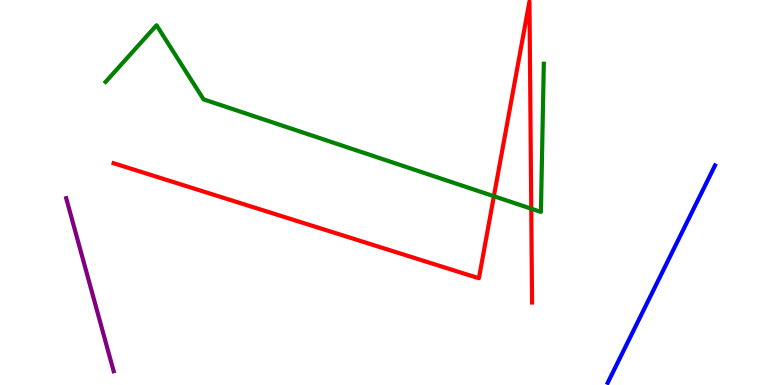[{'lines': ['blue', 'red'], 'intersections': []}, {'lines': ['green', 'red'], 'intersections': [{'x': 6.37, 'y': 4.9}, {'x': 6.85, 'y': 4.58}]}, {'lines': ['purple', 'red'], 'intersections': []}, {'lines': ['blue', 'green'], 'intersections': []}, {'lines': ['blue', 'purple'], 'intersections': []}, {'lines': ['green', 'purple'], 'intersections': []}]